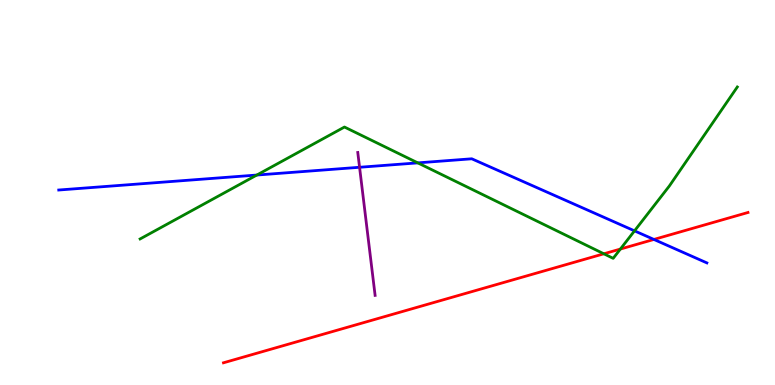[{'lines': ['blue', 'red'], 'intersections': [{'x': 8.44, 'y': 3.78}]}, {'lines': ['green', 'red'], 'intersections': [{'x': 7.79, 'y': 3.41}, {'x': 8.0, 'y': 3.53}]}, {'lines': ['purple', 'red'], 'intersections': []}, {'lines': ['blue', 'green'], 'intersections': [{'x': 3.31, 'y': 5.45}, {'x': 5.39, 'y': 5.77}, {'x': 8.19, 'y': 4.0}]}, {'lines': ['blue', 'purple'], 'intersections': [{'x': 4.64, 'y': 5.66}]}, {'lines': ['green', 'purple'], 'intersections': []}]